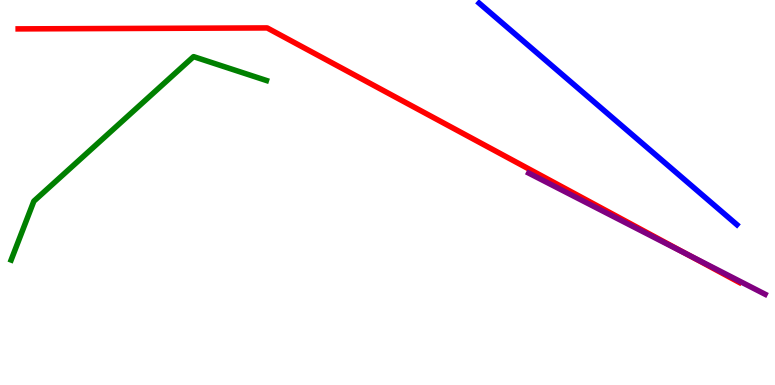[{'lines': ['blue', 'red'], 'intersections': []}, {'lines': ['green', 'red'], 'intersections': []}, {'lines': ['purple', 'red'], 'intersections': [{'x': 8.87, 'y': 3.39}]}, {'lines': ['blue', 'green'], 'intersections': []}, {'lines': ['blue', 'purple'], 'intersections': []}, {'lines': ['green', 'purple'], 'intersections': []}]